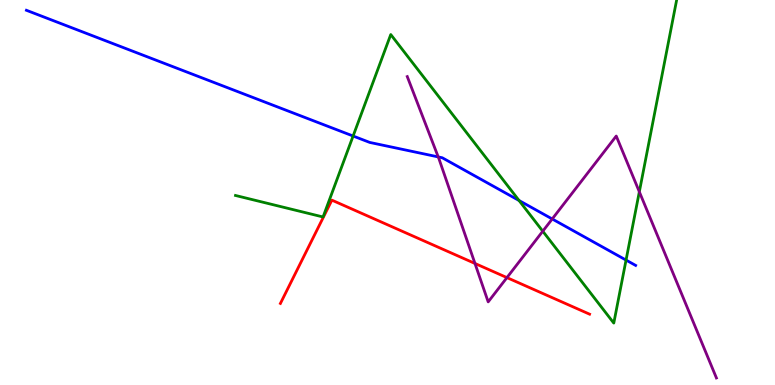[{'lines': ['blue', 'red'], 'intersections': []}, {'lines': ['green', 'red'], 'intersections': []}, {'lines': ['purple', 'red'], 'intersections': [{'x': 6.13, 'y': 3.16}, {'x': 6.54, 'y': 2.79}]}, {'lines': ['blue', 'green'], 'intersections': [{'x': 4.56, 'y': 6.47}, {'x': 6.7, 'y': 4.79}, {'x': 8.08, 'y': 3.24}]}, {'lines': ['blue', 'purple'], 'intersections': [{'x': 5.65, 'y': 5.92}, {'x': 7.13, 'y': 4.31}]}, {'lines': ['green', 'purple'], 'intersections': [{'x': 7.0, 'y': 3.99}, {'x': 8.25, 'y': 5.02}]}]